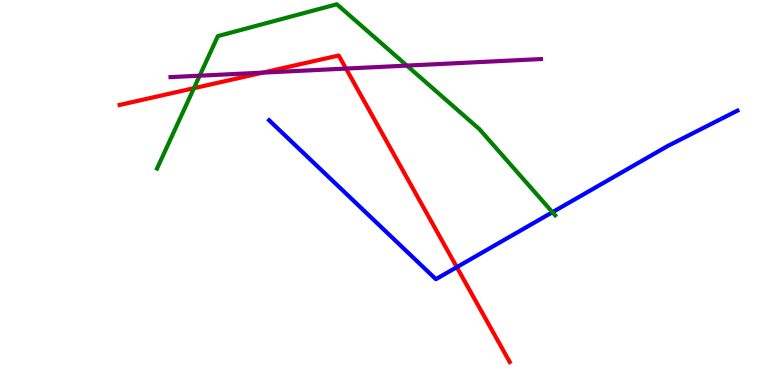[{'lines': ['blue', 'red'], 'intersections': [{'x': 5.89, 'y': 3.06}]}, {'lines': ['green', 'red'], 'intersections': [{'x': 2.5, 'y': 7.71}]}, {'lines': ['purple', 'red'], 'intersections': [{'x': 3.39, 'y': 8.11}, {'x': 4.46, 'y': 8.22}]}, {'lines': ['blue', 'green'], 'intersections': [{'x': 7.13, 'y': 4.49}]}, {'lines': ['blue', 'purple'], 'intersections': []}, {'lines': ['green', 'purple'], 'intersections': [{'x': 2.58, 'y': 8.03}, {'x': 5.25, 'y': 8.3}]}]